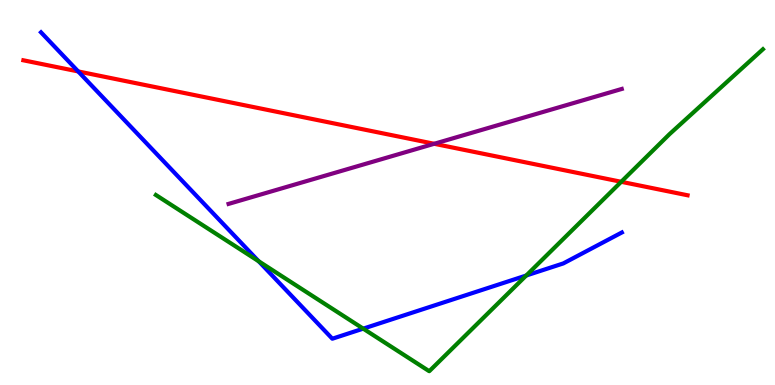[{'lines': ['blue', 'red'], 'intersections': [{'x': 1.01, 'y': 8.14}]}, {'lines': ['green', 'red'], 'intersections': [{'x': 8.02, 'y': 5.28}]}, {'lines': ['purple', 'red'], 'intersections': [{'x': 5.6, 'y': 6.27}]}, {'lines': ['blue', 'green'], 'intersections': [{'x': 3.34, 'y': 3.21}, {'x': 4.69, 'y': 1.46}, {'x': 6.79, 'y': 2.84}]}, {'lines': ['blue', 'purple'], 'intersections': []}, {'lines': ['green', 'purple'], 'intersections': []}]